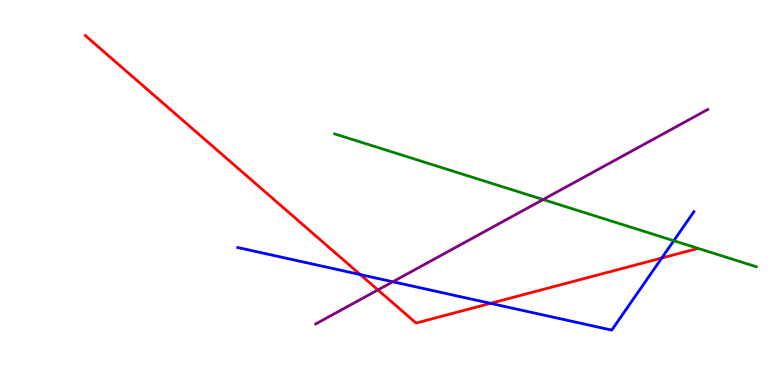[{'lines': ['blue', 'red'], 'intersections': [{'x': 4.65, 'y': 2.87}, {'x': 6.33, 'y': 2.12}, {'x': 8.54, 'y': 3.3}]}, {'lines': ['green', 'red'], 'intersections': []}, {'lines': ['purple', 'red'], 'intersections': [{'x': 4.88, 'y': 2.47}]}, {'lines': ['blue', 'green'], 'intersections': [{'x': 8.69, 'y': 3.75}]}, {'lines': ['blue', 'purple'], 'intersections': [{'x': 5.07, 'y': 2.68}]}, {'lines': ['green', 'purple'], 'intersections': [{'x': 7.01, 'y': 4.82}]}]